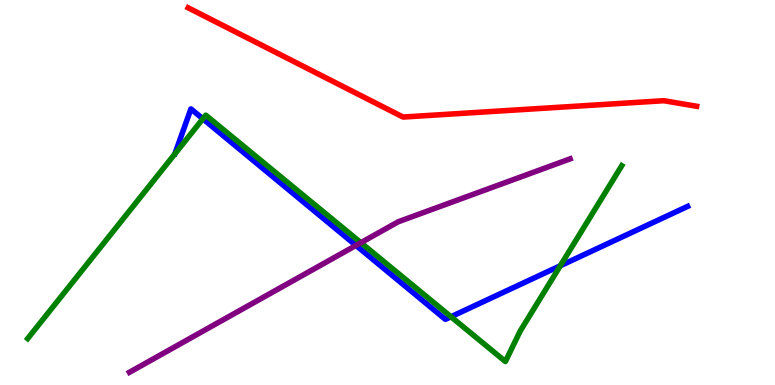[{'lines': ['blue', 'red'], 'intersections': []}, {'lines': ['green', 'red'], 'intersections': []}, {'lines': ['purple', 'red'], 'intersections': []}, {'lines': ['blue', 'green'], 'intersections': [{'x': 2.62, 'y': 6.91}, {'x': 5.82, 'y': 1.77}, {'x': 7.23, 'y': 3.1}]}, {'lines': ['blue', 'purple'], 'intersections': [{'x': 4.59, 'y': 3.63}]}, {'lines': ['green', 'purple'], 'intersections': [{'x': 4.66, 'y': 3.7}]}]